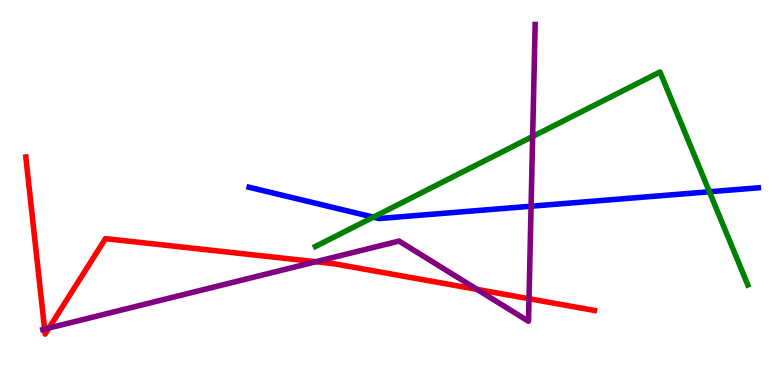[{'lines': ['blue', 'red'], 'intersections': []}, {'lines': ['green', 'red'], 'intersections': []}, {'lines': ['purple', 'red'], 'intersections': [{'x': 0.575, 'y': 1.45}, {'x': 0.632, 'y': 1.48}, {'x': 4.07, 'y': 3.2}, {'x': 6.16, 'y': 2.48}, {'x': 6.83, 'y': 2.24}]}, {'lines': ['blue', 'green'], 'intersections': [{'x': 4.82, 'y': 4.36}, {'x': 9.15, 'y': 5.02}]}, {'lines': ['blue', 'purple'], 'intersections': [{'x': 6.85, 'y': 4.64}]}, {'lines': ['green', 'purple'], 'intersections': [{'x': 6.87, 'y': 6.45}]}]